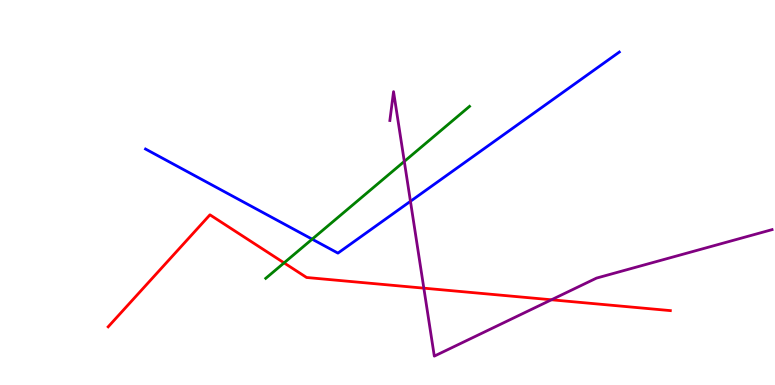[{'lines': ['blue', 'red'], 'intersections': []}, {'lines': ['green', 'red'], 'intersections': [{'x': 3.67, 'y': 3.17}]}, {'lines': ['purple', 'red'], 'intersections': [{'x': 5.47, 'y': 2.52}, {'x': 7.12, 'y': 2.21}]}, {'lines': ['blue', 'green'], 'intersections': [{'x': 4.03, 'y': 3.79}]}, {'lines': ['blue', 'purple'], 'intersections': [{'x': 5.3, 'y': 4.77}]}, {'lines': ['green', 'purple'], 'intersections': [{'x': 5.22, 'y': 5.81}]}]